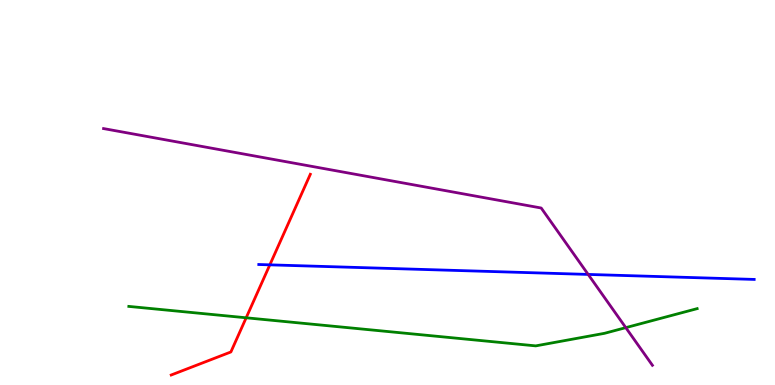[{'lines': ['blue', 'red'], 'intersections': [{'x': 3.48, 'y': 3.12}]}, {'lines': ['green', 'red'], 'intersections': [{'x': 3.18, 'y': 1.75}]}, {'lines': ['purple', 'red'], 'intersections': []}, {'lines': ['blue', 'green'], 'intersections': []}, {'lines': ['blue', 'purple'], 'intersections': [{'x': 7.59, 'y': 2.87}]}, {'lines': ['green', 'purple'], 'intersections': [{'x': 8.07, 'y': 1.49}]}]